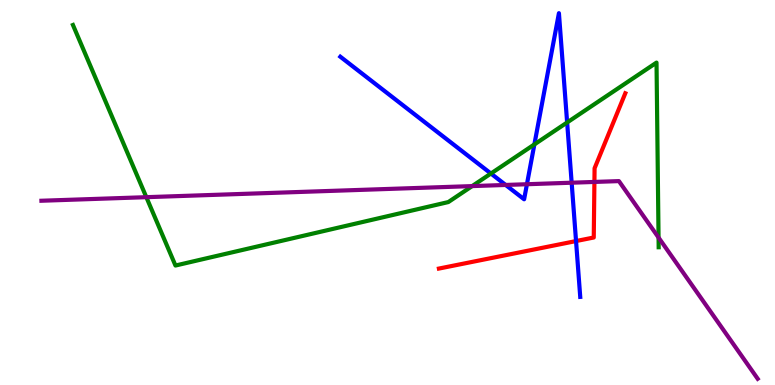[{'lines': ['blue', 'red'], 'intersections': [{'x': 7.43, 'y': 3.74}]}, {'lines': ['green', 'red'], 'intersections': []}, {'lines': ['purple', 'red'], 'intersections': [{'x': 7.67, 'y': 5.27}]}, {'lines': ['blue', 'green'], 'intersections': [{'x': 6.33, 'y': 5.49}, {'x': 6.9, 'y': 6.25}, {'x': 7.32, 'y': 6.82}]}, {'lines': ['blue', 'purple'], 'intersections': [{'x': 6.52, 'y': 5.2}, {'x': 6.8, 'y': 5.21}, {'x': 7.38, 'y': 5.25}]}, {'lines': ['green', 'purple'], 'intersections': [{'x': 1.89, 'y': 4.88}, {'x': 6.09, 'y': 5.17}, {'x': 8.5, 'y': 3.83}]}]